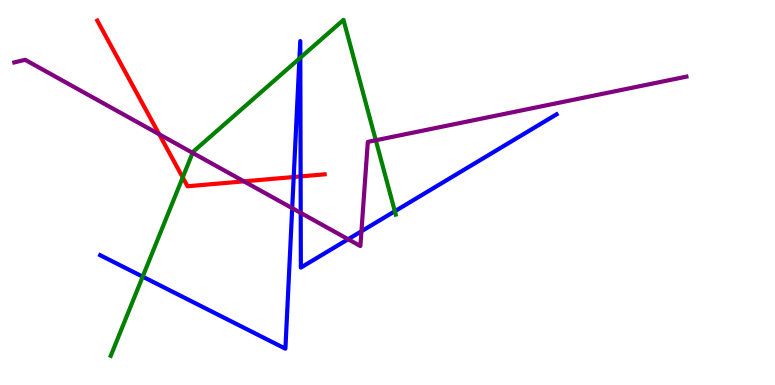[{'lines': ['blue', 'red'], 'intersections': [{'x': 3.79, 'y': 5.4}, {'x': 3.88, 'y': 5.42}]}, {'lines': ['green', 'red'], 'intersections': [{'x': 2.36, 'y': 5.39}]}, {'lines': ['purple', 'red'], 'intersections': [{'x': 2.05, 'y': 6.51}, {'x': 3.15, 'y': 5.29}]}, {'lines': ['blue', 'green'], 'intersections': [{'x': 1.84, 'y': 2.81}, {'x': 3.86, 'y': 8.48}, {'x': 3.88, 'y': 8.5}, {'x': 5.09, 'y': 4.51}]}, {'lines': ['blue', 'purple'], 'intersections': [{'x': 3.77, 'y': 4.59}, {'x': 3.88, 'y': 4.47}, {'x': 4.49, 'y': 3.79}, {'x': 4.66, 'y': 3.99}]}, {'lines': ['green', 'purple'], 'intersections': [{'x': 2.49, 'y': 6.03}, {'x': 4.85, 'y': 6.36}]}]